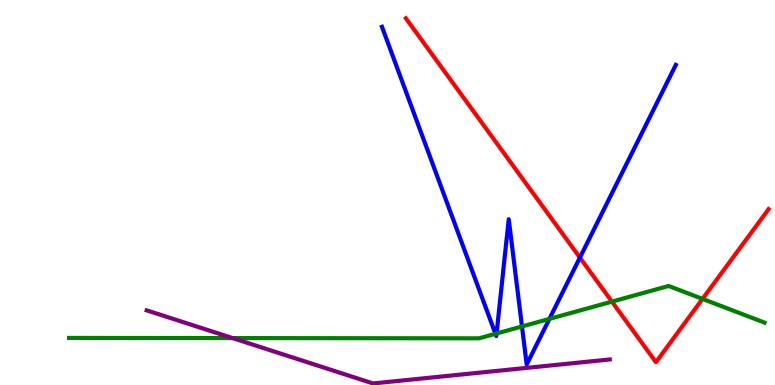[{'lines': ['blue', 'red'], 'intersections': [{'x': 7.48, 'y': 3.31}]}, {'lines': ['green', 'red'], 'intersections': [{'x': 7.9, 'y': 2.17}, {'x': 9.06, 'y': 2.24}]}, {'lines': ['purple', 'red'], 'intersections': []}, {'lines': ['blue', 'green'], 'intersections': [{'x': 6.39, 'y': 1.33}, {'x': 6.41, 'y': 1.34}, {'x': 6.74, 'y': 1.52}, {'x': 7.09, 'y': 1.72}]}, {'lines': ['blue', 'purple'], 'intersections': []}, {'lines': ['green', 'purple'], 'intersections': [{'x': 3.0, 'y': 1.22}]}]